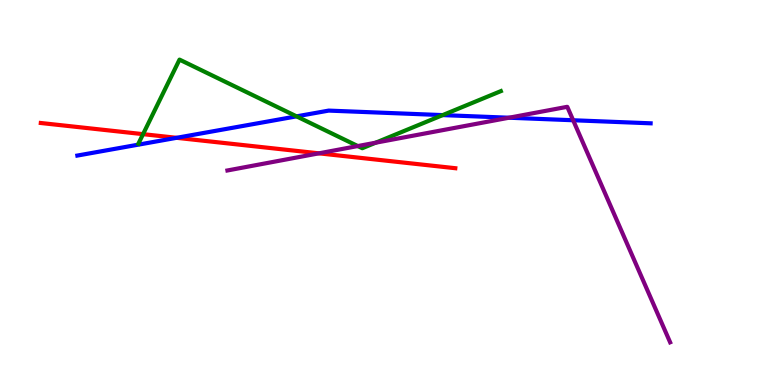[{'lines': ['blue', 'red'], 'intersections': [{'x': 2.28, 'y': 6.42}]}, {'lines': ['green', 'red'], 'intersections': [{'x': 1.85, 'y': 6.52}]}, {'lines': ['purple', 'red'], 'intersections': [{'x': 4.11, 'y': 6.02}]}, {'lines': ['blue', 'green'], 'intersections': [{'x': 3.83, 'y': 6.98}, {'x': 5.71, 'y': 7.01}]}, {'lines': ['blue', 'purple'], 'intersections': [{'x': 6.57, 'y': 6.94}, {'x': 7.4, 'y': 6.88}]}, {'lines': ['green', 'purple'], 'intersections': [{'x': 4.62, 'y': 6.21}, {'x': 4.85, 'y': 6.29}]}]